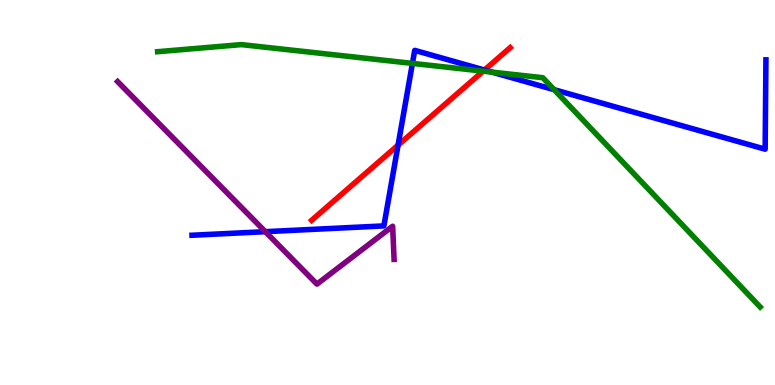[{'lines': ['blue', 'red'], 'intersections': [{'x': 5.14, 'y': 6.23}, {'x': 6.25, 'y': 8.18}]}, {'lines': ['green', 'red'], 'intersections': [{'x': 6.23, 'y': 8.15}]}, {'lines': ['purple', 'red'], 'intersections': []}, {'lines': ['blue', 'green'], 'intersections': [{'x': 5.32, 'y': 8.35}, {'x': 6.35, 'y': 8.13}, {'x': 7.15, 'y': 7.67}]}, {'lines': ['blue', 'purple'], 'intersections': [{'x': 3.42, 'y': 3.98}]}, {'lines': ['green', 'purple'], 'intersections': []}]